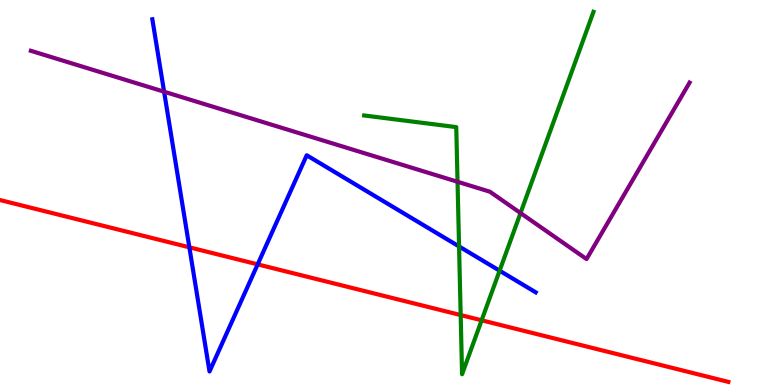[{'lines': ['blue', 'red'], 'intersections': [{'x': 2.44, 'y': 3.58}, {'x': 3.32, 'y': 3.13}]}, {'lines': ['green', 'red'], 'intersections': [{'x': 5.94, 'y': 1.82}, {'x': 6.21, 'y': 1.68}]}, {'lines': ['purple', 'red'], 'intersections': []}, {'lines': ['blue', 'green'], 'intersections': [{'x': 5.92, 'y': 3.6}, {'x': 6.45, 'y': 2.97}]}, {'lines': ['blue', 'purple'], 'intersections': [{'x': 2.12, 'y': 7.62}]}, {'lines': ['green', 'purple'], 'intersections': [{'x': 5.9, 'y': 5.28}, {'x': 6.72, 'y': 4.47}]}]